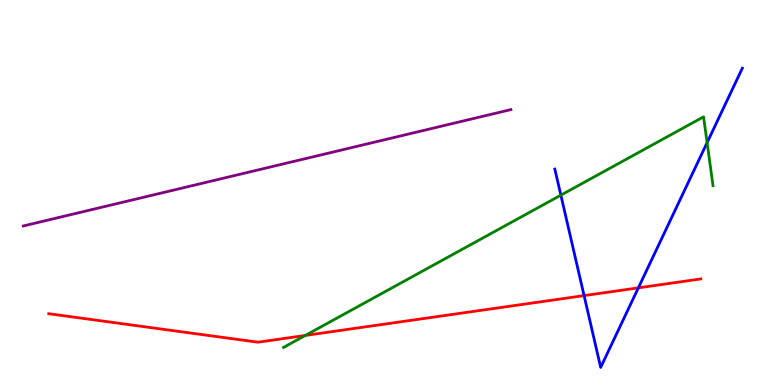[{'lines': ['blue', 'red'], 'intersections': [{'x': 7.54, 'y': 2.32}, {'x': 8.24, 'y': 2.52}]}, {'lines': ['green', 'red'], 'intersections': [{'x': 3.94, 'y': 1.29}]}, {'lines': ['purple', 'red'], 'intersections': []}, {'lines': ['blue', 'green'], 'intersections': [{'x': 7.24, 'y': 4.93}, {'x': 9.12, 'y': 6.3}]}, {'lines': ['blue', 'purple'], 'intersections': []}, {'lines': ['green', 'purple'], 'intersections': []}]